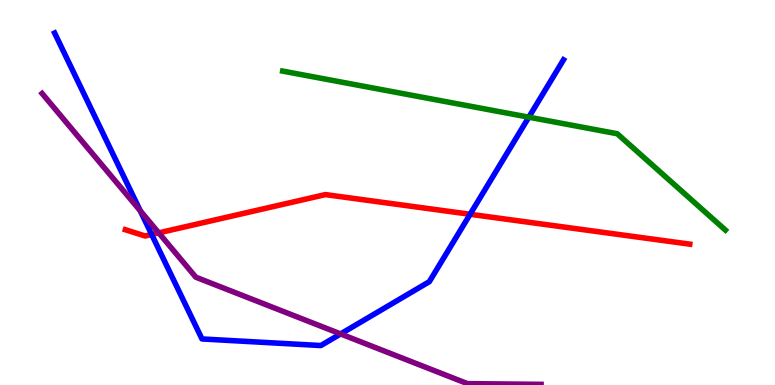[{'lines': ['blue', 'red'], 'intersections': [{'x': 1.96, 'y': 3.91}, {'x': 6.07, 'y': 4.43}]}, {'lines': ['green', 'red'], 'intersections': []}, {'lines': ['purple', 'red'], 'intersections': [{'x': 2.05, 'y': 3.95}]}, {'lines': ['blue', 'green'], 'intersections': [{'x': 6.82, 'y': 6.96}]}, {'lines': ['blue', 'purple'], 'intersections': [{'x': 1.81, 'y': 4.52}, {'x': 4.39, 'y': 1.33}]}, {'lines': ['green', 'purple'], 'intersections': []}]